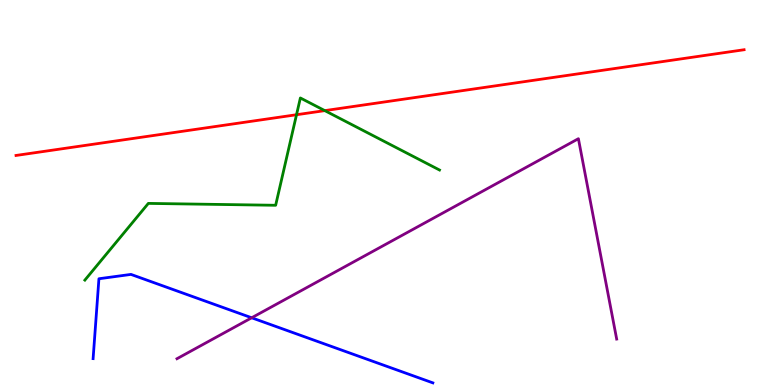[{'lines': ['blue', 'red'], 'intersections': []}, {'lines': ['green', 'red'], 'intersections': [{'x': 3.83, 'y': 7.02}, {'x': 4.19, 'y': 7.13}]}, {'lines': ['purple', 'red'], 'intersections': []}, {'lines': ['blue', 'green'], 'intersections': []}, {'lines': ['blue', 'purple'], 'intersections': [{'x': 3.25, 'y': 1.75}]}, {'lines': ['green', 'purple'], 'intersections': []}]